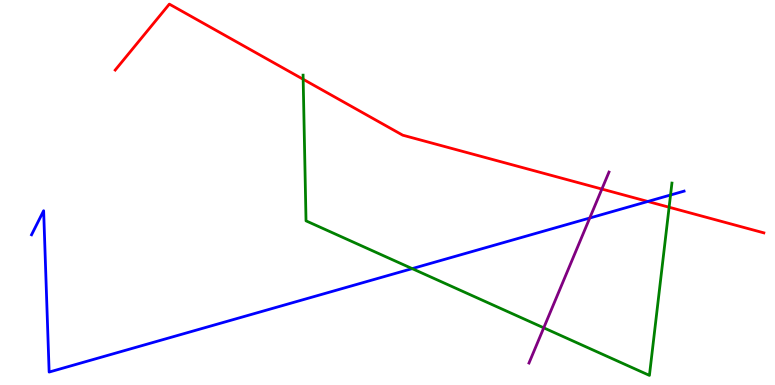[{'lines': ['blue', 'red'], 'intersections': [{'x': 8.36, 'y': 4.77}]}, {'lines': ['green', 'red'], 'intersections': [{'x': 3.91, 'y': 7.94}, {'x': 8.63, 'y': 4.62}]}, {'lines': ['purple', 'red'], 'intersections': [{'x': 7.77, 'y': 5.09}]}, {'lines': ['blue', 'green'], 'intersections': [{'x': 5.32, 'y': 3.02}, {'x': 8.65, 'y': 4.94}]}, {'lines': ['blue', 'purple'], 'intersections': [{'x': 7.61, 'y': 4.34}]}, {'lines': ['green', 'purple'], 'intersections': [{'x': 7.02, 'y': 1.48}]}]